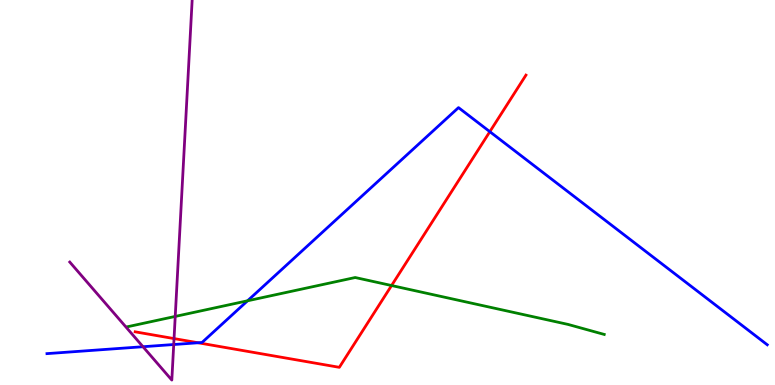[{'lines': ['blue', 'red'], 'intersections': [{'x': 2.56, 'y': 1.1}, {'x': 6.32, 'y': 6.58}]}, {'lines': ['green', 'red'], 'intersections': [{'x': 5.05, 'y': 2.58}]}, {'lines': ['purple', 'red'], 'intersections': [{'x': 2.25, 'y': 1.21}]}, {'lines': ['blue', 'green'], 'intersections': [{'x': 3.19, 'y': 2.19}]}, {'lines': ['blue', 'purple'], 'intersections': [{'x': 1.84, 'y': 0.994}, {'x': 2.24, 'y': 1.05}]}, {'lines': ['green', 'purple'], 'intersections': [{'x': 2.26, 'y': 1.78}]}]